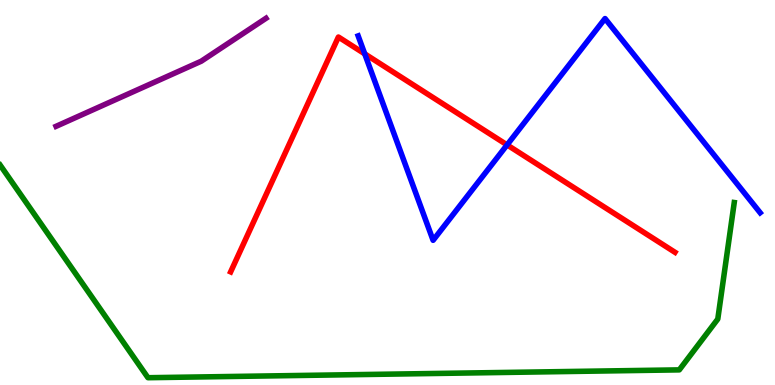[{'lines': ['blue', 'red'], 'intersections': [{'x': 4.71, 'y': 8.6}, {'x': 6.54, 'y': 6.24}]}, {'lines': ['green', 'red'], 'intersections': []}, {'lines': ['purple', 'red'], 'intersections': []}, {'lines': ['blue', 'green'], 'intersections': []}, {'lines': ['blue', 'purple'], 'intersections': []}, {'lines': ['green', 'purple'], 'intersections': []}]